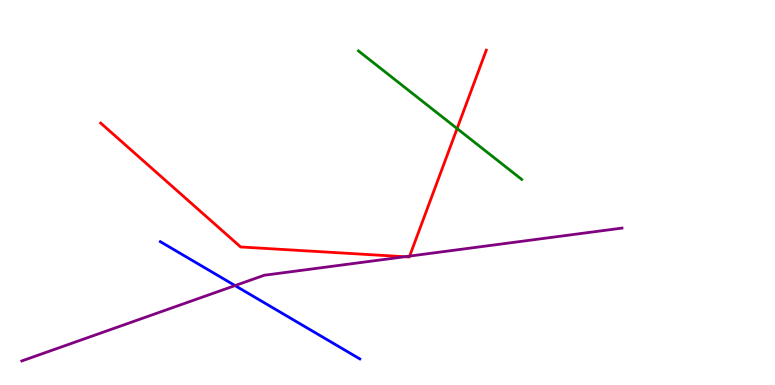[{'lines': ['blue', 'red'], 'intersections': []}, {'lines': ['green', 'red'], 'intersections': [{'x': 5.9, 'y': 6.66}]}, {'lines': ['purple', 'red'], 'intersections': [{'x': 5.22, 'y': 3.33}, {'x': 5.29, 'y': 3.35}]}, {'lines': ['blue', 'green'], 'intersections': []}, {'lines': ['blue', 'purple'], 'intersections': [{'x': 3.03, 'y': 2.58}]}, {'lines': ['green', 'purple'], 'intersections': []}]